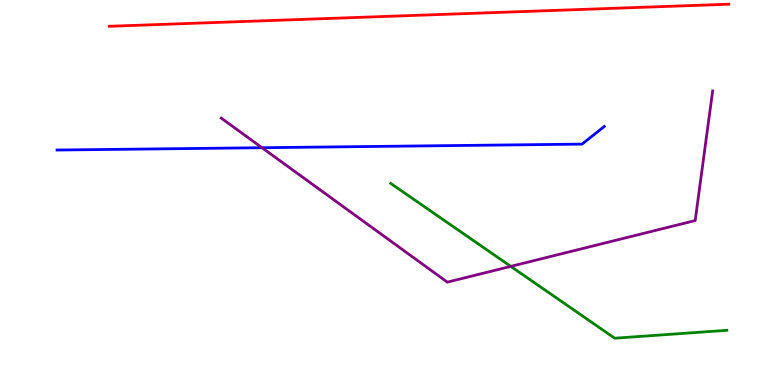[{'lines': ['blue', 'red'], 'intersections': []}, {'lines': ['green', 'red'], 'intersections': []}, {'lines': ['purple', 'red'], 'intersections': []}, {'lines': ['blue', 'green'], 'intersections': []}, {'lines': ['blue', 'purple'], 'intersections': [{'x': 3.38, 'y': 6.16}]}, {'lines': ['green', 'purple'], 'intersections': [{'x': 6.59, 'y': 3.08}]}]